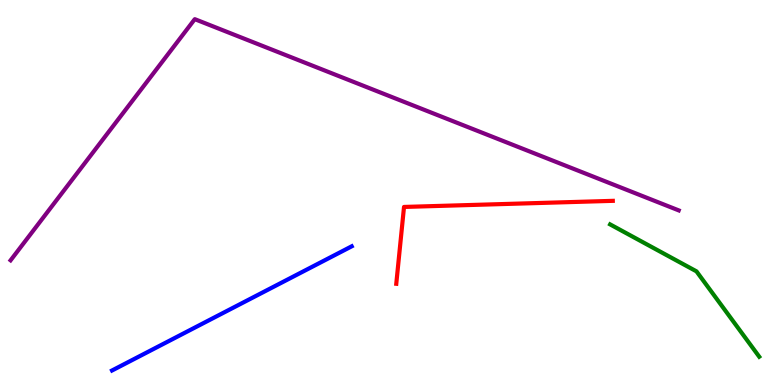[{'lines': ['blue', 'red'], 'intersections': []}, {'lines': ['green', 'red'], 'intersections': []}, {'lines': ['purple', 'red'], 'intersections': []}, {'lines': ['blue', 'green'], 'intersections': []}, {'lines': ['blue', 'purple'], 'intersections': []}, {'lines': ['green', 'purple'], 'intersections': []}]